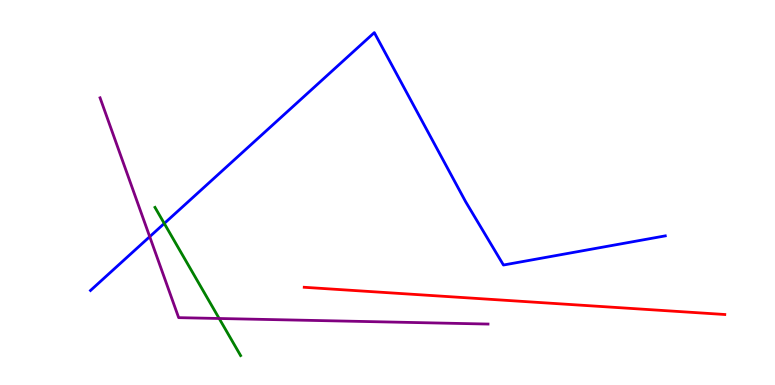[{'lines': ['blue', 'red'], 'intersections': []}, {'lines': ['green', 'red'], 'intersections': []}, {'lines': ['purple', 'red'], 'intersections': []}, {'lines': ['blue', 'green'], 'intersections': [{'x': 2.12, 'y': 4.2}]}, {'lines': ['blue', 'purple'], 'intersections': [{'x': 1.93, 'y': 3.85}]}, {'lines': ['green', 'purple'], 'intersections': [{'x': 2.83, 'y': 1.73}]}]